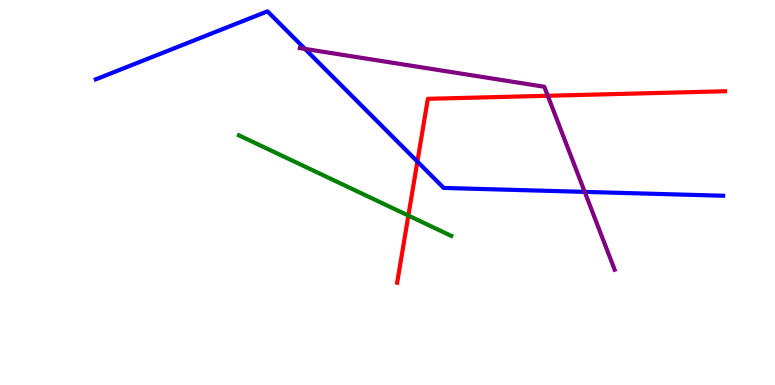[{'lines': ['blue', 'red'], 'intersections': [{'x': 5.39, 'y': 5.8}]}, {'lines': ['green', 'red'], 'intersections': [{'x': 5.27, 'y': 4.4}]}, {'lines': ['purple', 'red'], 'intersections': [{'x': 7.07, 'y': 7.51}]}, {'lines': ['blue', 'green'], 'intersections': []}, {'lines': ['blue', 'purple'], 'intersections': [{'x': 3.94, 'y': 8.73}, {'x': 7.54, 'y': 5.02}]}, {'lines': ['green', 'purple'], 'intersections': []}]